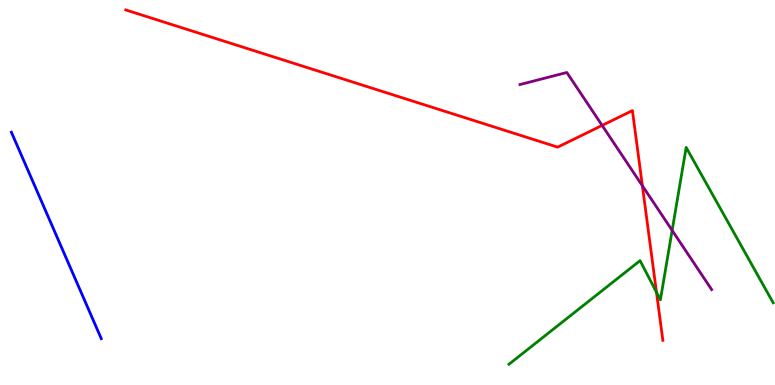[{'lines': ['blue', 'red'], 'intersections': []}, {'lines': ['green', 'red'], 'intersections': [{'x': 8.47, 'y': 2.41}]}, {'lines': ['purple', 'red'], 'intersections': [{'x': 7.77, 'y': 6.74}, {'x': 8.29, 'y': 5.18}]}, {'lines': ['blue', 'green'], 'intersections': []}, {'lines': ['blue', 'purple'], 'intersections': []}, {'lines': ['green', 'purple'], 'intersections': [{'x': 8.67, 'y': 4.02}]}]